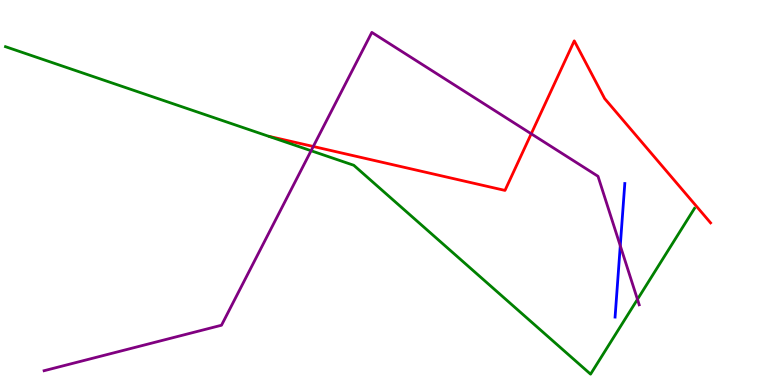[{'lines': ['blue', 'red'], 'intersections': []}, {'lines': ['green', 'red'], 'intersections': []}, {'lines': ['purple', 'red'], 'intersections': [{'x': 4.04, 'y': 6.2}, {'x': 6.85, 'y': 6.52}]}, {'lines': ['blue', 'green'], 'intersections': []}, {'lines': ['blue', 'purple'], 'intersections': [{'x': 8.0, 'y': 3.62}]}, {'lines': ['green', 'purple'], 'intersections': [{'x': 4.01, 'y': 6.08}, {'x': 8.23, 'y': 2.22}]}]